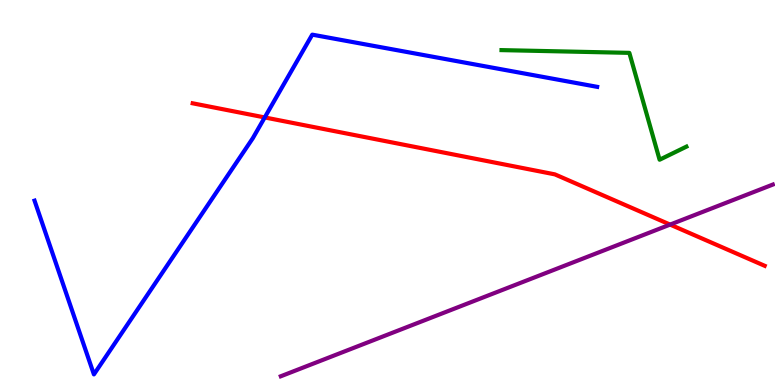[{'lines': ['blue', 'red'], 'intersections': [{'x': 3.42, 'y': 6.95}]}, {'lines': ['green', 'red'], 'intersections': []}, {'lines': ['purple', 'red'], 'intersections': [{'x': 8.65, 'y': 4.17}]}, {'lines': ['blue', 'green'], 'intersections': []}, {'lines': ['blue', 'purple'], 'intersections': []}, {'lines': ['green', 'purple'], 'intersections': []}]